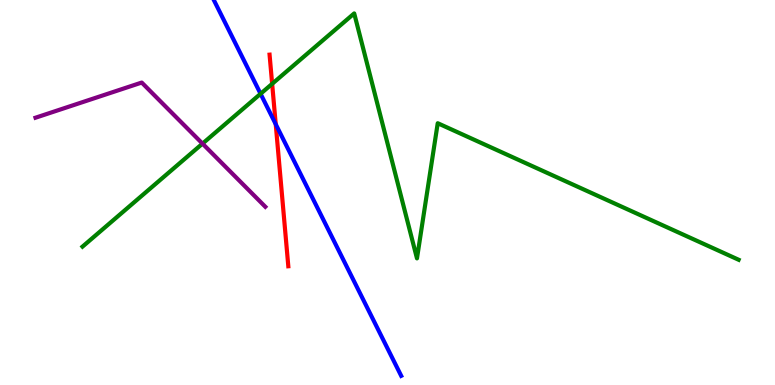[{'lines': ['blue', 'red'], 'intersections': [{'x': 3.56, 'y': 6.77}]}, {'lines': ['green', 'red'], 'intersections': [{'x': 3.51, 'y': 7.82}]}, {'lines': ['purple', 'red'], 'intersections': []}, {'lines': ['blue', 'green'], 'intersections': [{'x': 3.36, 'y': 7.56}]}, {'lines': ['blue', 'purple'], 'intersections': []}, {'lines': ['green', 'purple'], 'intersections': [{'x': 2.61, 'y': 6.27}]}]